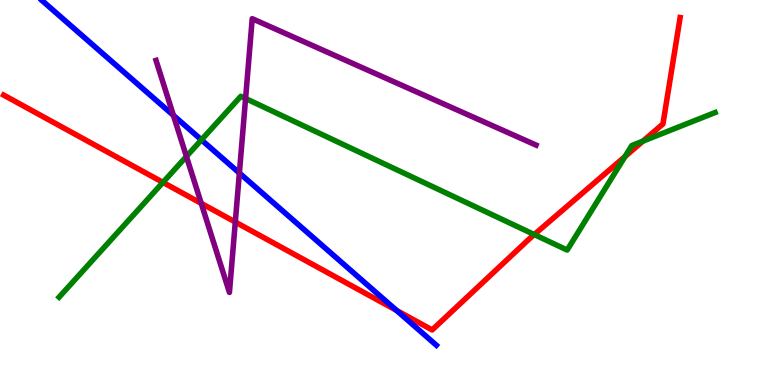[{'lines': ['blue', 'red'], 'intersections': [{'x': 5.12, 'y': 1.94}]}, {'lines': ['green', 'red'], 'intersections': [{'x': 2.1, 'y': 5.26}, {'x': 6.89, 'y': 3.91}, {'x': 8.06, 'y': 5.93}, {'x': 8.3, 'y': 6.33}]}, {'lines': ['purple', 'red'], 'intersections': [{'x': 2.6, 'y': 4.72}, {'x': 3.04, 'y': 4.23}]}, {'lines': ['blue', 'green'], 'intersections': [{'x': 2.6, 'y': 6.37}]}, {'lines': ['blue', 'purple'], 'intersections': [{'x': 2.24, 'y': 7.0}, {'x': 3.09, 'y': 5.51}]}, {'lines': ['green', 'purple'], 'intersections': [{'x': 2.41, 'y': 5.94}, {'x': 3.17, 'y': 7.44}]}]